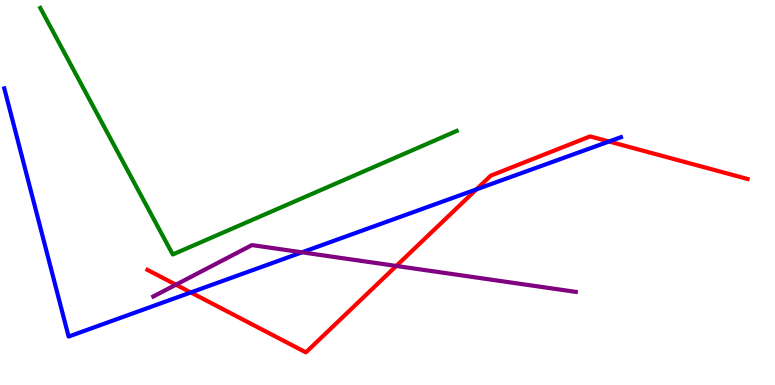[{'lines': ['blue', 'red'], 'intersections': [{'x': 2.46, 'y': 2.4}, {'x': 6.15, 'y': 5.08}, {'x': 7.86, 'y': 6.32}]}, {'lines': ['green', 'red'], 'intersections': []}, {'lines': ['purple', 'red'], 'intersections': [{'x': 2.27, 'y': 2.61}, {'x': 5.11, 'y': 3.09}]}, {'lines': ['blue', 'green'], 'intersections': []}, {'lines': ['blue', 'purple'], 'intersections': [{'x': 3.9, 'y': 3.45}]}, {'lines': ['green', 'purple'], 'intersections': []}]